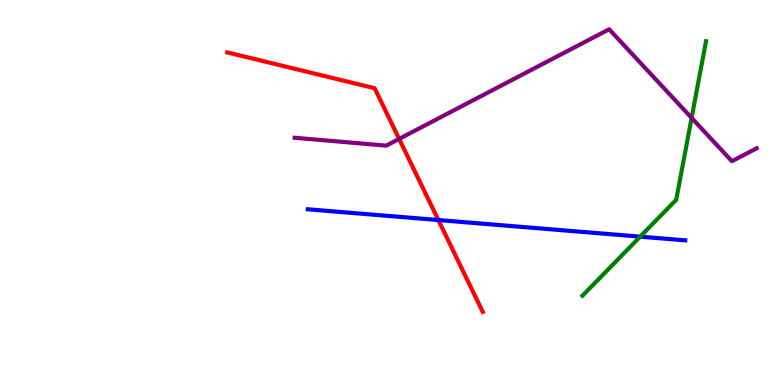[{'lines': ['blue', 'red'], 'intersections': [{'x': 5.66, 'y': 4.28}]}, {'lines': ['green', 'red'], 'intersections': []}, {'lines': ['purple', 'red'], 'intersections': [{'x': 5.15, 'y': 6.39}]}, {'lines': ['blue', 'green'], 'intersections': [{'x': 8.26, 'y': 3.85}]}, {'lines': ['blue', 'purple'], 'intersections': []}, {'lines': ['green', 'purple'], 'intersections': [{'x': 8.92, 'y': 6.94}]}]